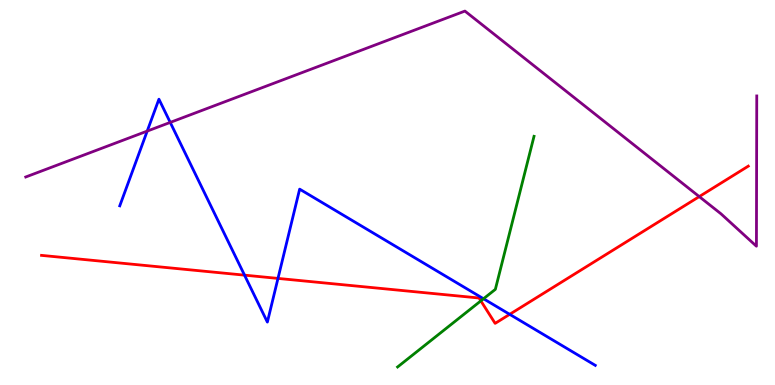[{'lines': ['blue', 'red'], 'intersections': [{'x': 3.16, 'y': 2.85}, {'x': 3.59, 'y': 2.77}, {'x': 6.58, 'y': 1.84}]}, {'lines': ['green', 'red'], 'intersections': [{'x': 6.2, 'y': 2.19}]}, {'lines': ['purple', 'red'], 'intersections': [{'x': 9.02, 'y': 4.89}]}, {'lines': ['blue', 'green'], 'intersections': [{'x': 6.24, 'y': 2.24}]}, {'lines': ['blue', 'purple'], 'intersections': [{'x': 1.9, 'y': 6.59}, {'x': 2.2, 'y': 6.82}]}, {'lines': ['green', 'purple'], 'intersections': []}]